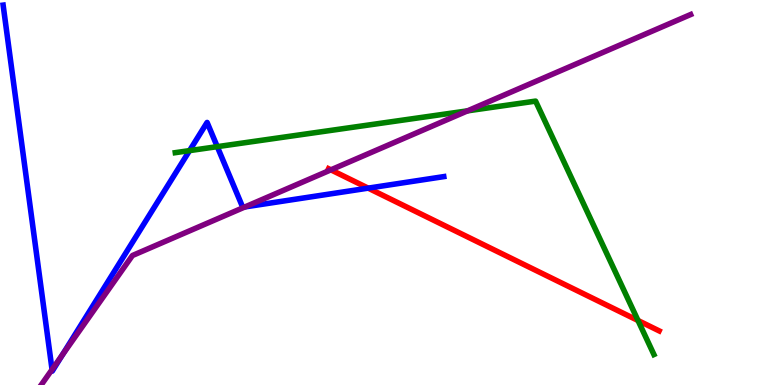[{'lines': ['blue', 'red'], 'intersections': [{'x': 4.75, 'y': 5.11}]}, {'lines': ['green', 'red'], 'intersections': [{'x': 8.23, 'y': 1.68}]}, {'lines': ['purple', 'red'], 'intersections': [{'x': 4.27, 'y': 5.59}]}, {'lines': ['blue', 'green'], 'intersections': [{'x': 2.45, 'y': 6.09}, {'x': 2.8, 'y': 6.19}]}, {'lines': ['blue', 'purple'], 'intersections': [{'x': 0.672, 'y': 0.401}, {'x': 0.804, 'y': 0.781}, {'x': 3.16, 'y': 4.63}]}, {'lines': ['green', 'purple'], 'intersections': [{'x': 6.03, 'y': 7.12}]}]